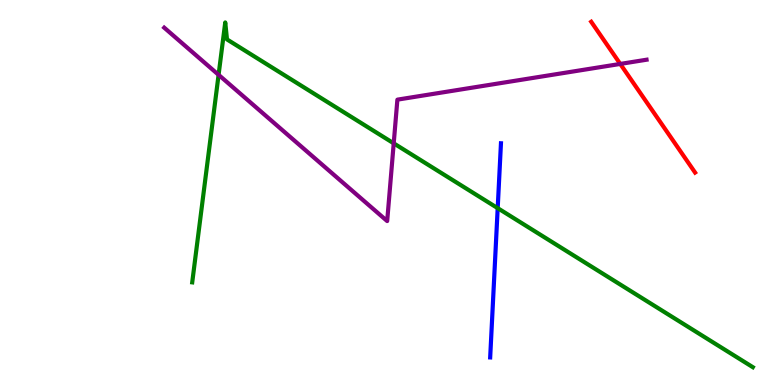[{'lines': ['blue', 'red'], 'intersections': []}, {'lines': ['green', 'red'], 'intersections': []}, {'lines': ['purple', 'red'], 'intersections': [{'x': 8.0, 'y': 8.34}]}, {'lines': ['blue', 'green'], 'intersections': [{'x': 6.42, 'y': 4.59}]}, {'lines': ['blue', 'purple'], 'intersections': []}, {'lines': ['green', 'purple'], 'intersections': [{'x': 2.82, 'y': 8.06}, {'x': 5.08, 'y': 6.28}]}]